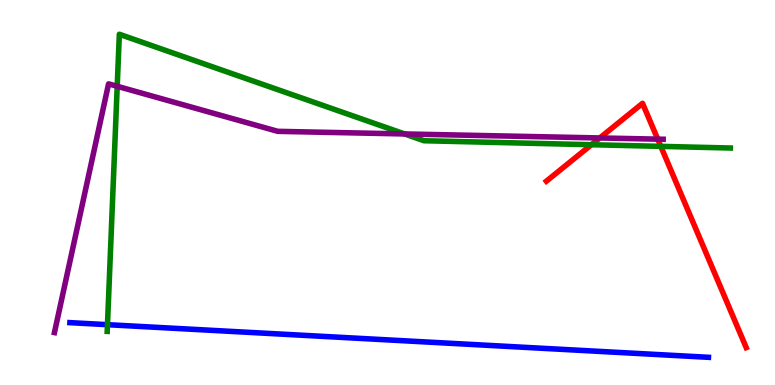[{'lines': ['blue', 'red'], 'intersections': []}, {'lines': ['green', 'red'], 'intersections': [{'x': 7.63, 'y': 6.24}, {'x': 8.53, 'y': 6.2}]}, {'lines': ['purple', 'red'], 'intersections': [{'x': 7.74, 'y': 6.42}, {'x': 8.49, 'y': 6.39}]}, {'lines': ['blue', 'green'], 'intersections': [{'x': 1.39, 'y': 1.57}]}, {'lines': ['blue', 'purple'], 'intersections': []}, {'lines': ['green', 'purple'], 'intersections': [{'x': 1.51, 'y': 7.76}, {'x': 5.22, 'y': 6.52}]}]